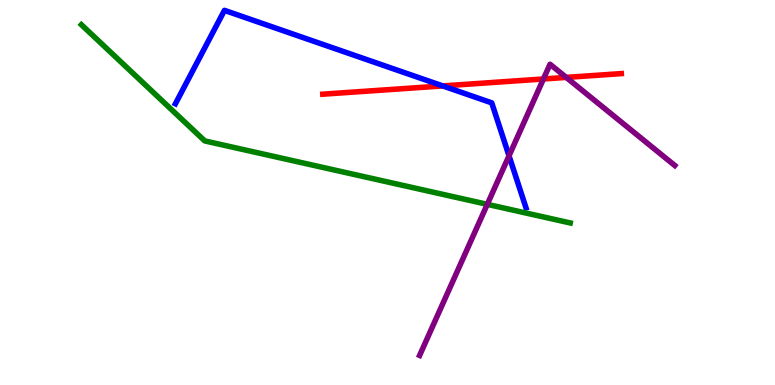[{'lines': ['blue', 'red'], 'intersections': [{'x': 5.71, 'y': 7.77}]}, {'lines': ['green', 'red'], 'intersections': []}, {'lines': ['purple', 'red'], 'intersections': [{'x': 7.01, 'y': 7.95}, {'x': 7.31, 'y': 7.99}]}, {'lines': ['blue', 'green'], 'intersections': []}, {'lines': ['blue', 'purple'], 'intersections': [{'x': 6.57, 'y': 5.95}]}, {'lines': ['green', 'purple'], 'intersections': [{'x': 6.29, 'y': 4.69}]}]